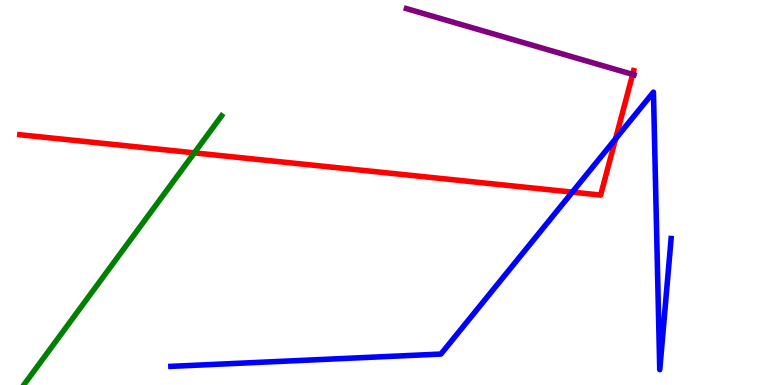[{'lines': ['blue', 'red'], 'intersections': [{'x': 7.38, 'y': 5.01}, {'x': 7.94, 'y': 6.39}]}, {'lines': ['green', 'red'], 'intersections': [{'x': 2.51, 'y': 6.03}]}, {'lines': ['purple', 'red'], 'intersections': [{'x': 8.16, 'y': 8.07}]}, {'lines': ['blue', 'green'], 'intersections': []}, {'lines': ['blue', 'purple'], 'intersections': []}, {'lines': ['green', 'purple'], 'intersections': []}]